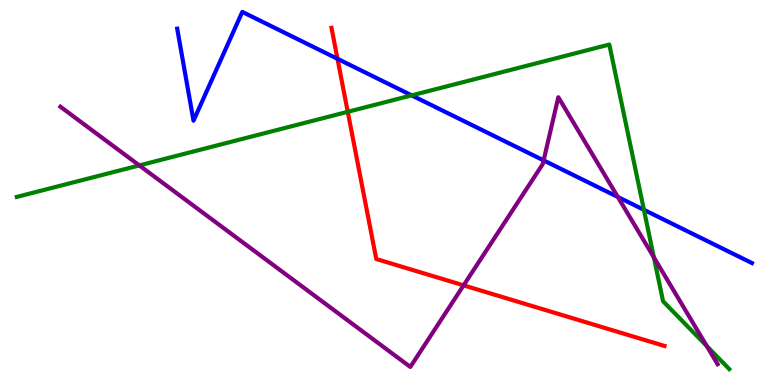[{'lines': ['blue', 'red'], 'intersections': [{'x': 4.35, 'y': 8.47}]}, {'lines': ['green', 'red'], 'intersections': [{'x': 4.49, 'y': 7.1}]}, {'lines': ['purple', 'red'], 'intersections': [{'x': 5.98, 'y': 2.59}]}, {'lines': ['blue', 'green'], 'intersections': [{'x': 5.31, 'y': 7.52}, {'x': 8.31, 'y': 4.55}]}, {'lines': ['blue', 'purple'], 'intersections': [{'x': 7.01, 'y': 5.83}, {'x': 7.97, 'y': 4.88}]}, {'lines': ['green', 'purple'], 'intersections': [{'x': 1.8, 'y': 5.7}, {'x': 8.44, 'y': 3.31}, {'x': 9.12, 'y': 1.01}]}]